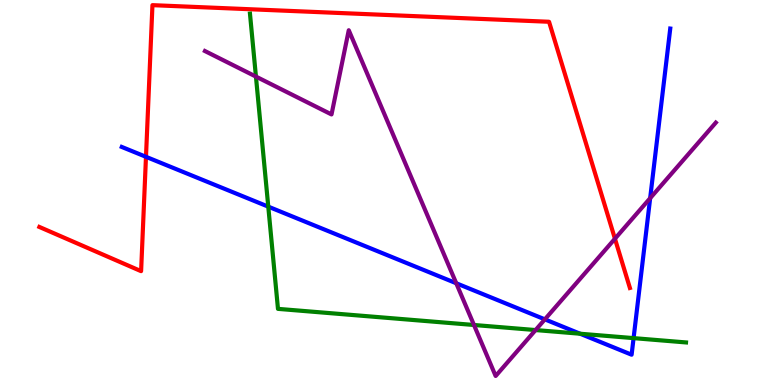[{'lines': ['blue', 'red'], 'intersections': [{'x': 1.88, 'y': 5.93}]}, {'lines': ['green', 'red'], 'intersections': []}, {'lines': ['purple', 'red'], 'intersections': [{'x': 7.93, 'y': 3.8}]}, {'lines': ['blue', 'green'], 'intersections': [{'x': 3.46, 'y': 4.63}, {'x': 7.49, 'y': 1.33}, {'x': 8.18, 'y': 1.22}]}, {'lines': ['blue', 'purple'], 'intersections': [{'x': 5.89, 'y': 2.64}, {'x': 7.03, 'y': 1.7}, {'x': 8.39, 'y': 4.85}]}, {'lines': ['green', 'purple'], 'intersections': [{'x': 3.3, 'y': 8.01}, {'x': 6.12, 'y': 1.56}, {'x': 6.91, 'y': 1.43}]}]